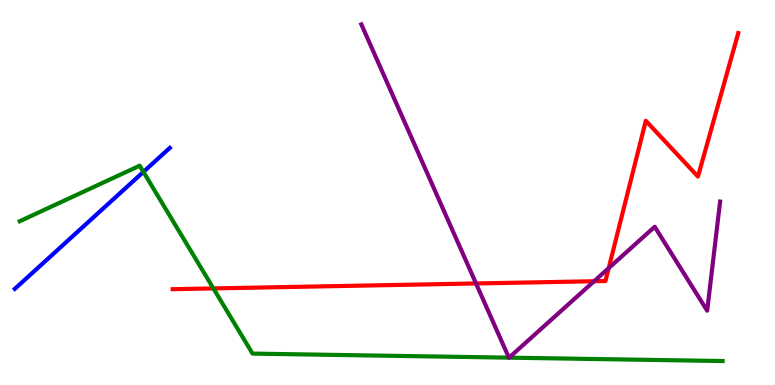[{'lines': ['blue', 'red'], 'intersections': []}, {'lines': ['green', 'red'], 'intersections': [{'x': 2.75, 'y': 2.51}]}, {'lines': ['purple', 'red'], 'intersections': [{'x': 6.14, 'y': 2.64}, {'x': 7.67, 'y': 2.7}, {'x': 7.85, 'y': 3.04}]}, {'lines': ['blue', 'green'], 'intersections': [{'x': 1.85, 'y': 5.54}]}, {'lines': ['blue', 'purple'], 'intersections': []}, {'lines': ['green', 'purple'], 'intersections': [{'x': 6.57, 'y': 0.71}, {'x': 6.57, 'y': 0.71}]}]